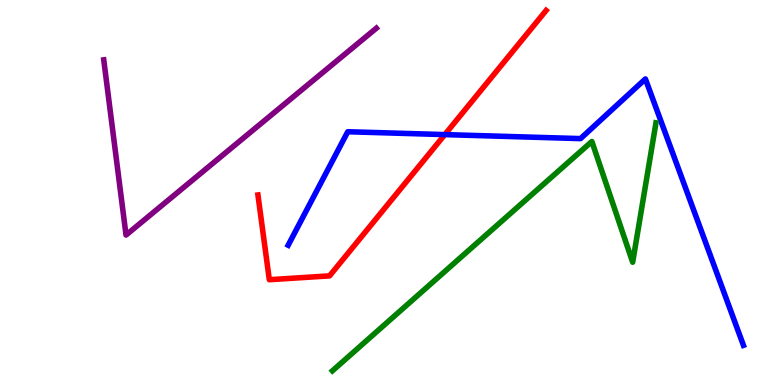[{'lines': ['blue', 'red'], 'intersections': [{'x': 5.74, 'y': 6.5}]}, {'lines': ['green', 'red'], 'intersections': []}, {'lines': ['purple', 'red'], 'intersections': []}, {'lines': ['blue', 'green'], 'intersections': []}, {'lines': ['blue', 'purple'], 'intersections': []}, {'lines': ['green', 'purple'], 'intersections': []}]